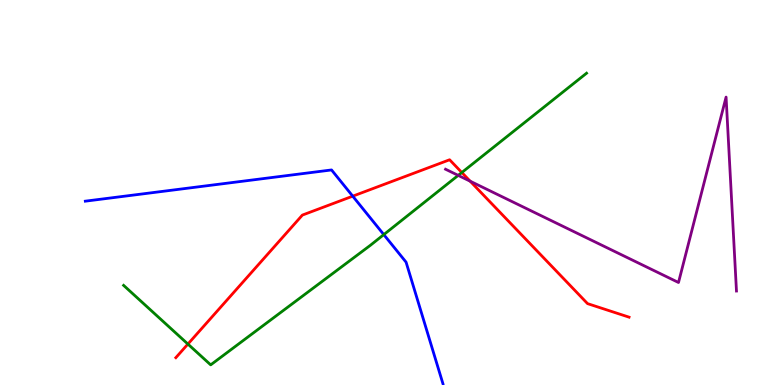[{'lines': ['blue', 'red'], 'intersections': [{'x': 4.55, 'y': 4.9}]}, {'lines': ['green', 'red'], 'intersections': [{'x': 2.42, 'y': 1.06}, {'x': 5.96, 'y': 5.52}]}, {'lines': ['purple', 'red'], 'intersections': [{'x': 6.07, 'y': 5.29}]}, {'lines': ['blue', 'green'], 'intersections': [{'x': 4.95, 'y': 3.91}]}, {'lines': ['blue', 'purple'], 'intersections': []}, {'lines': ['green', 'purple'], 'intersections': [{'x': 5.91, 'y': 5.44}]}]